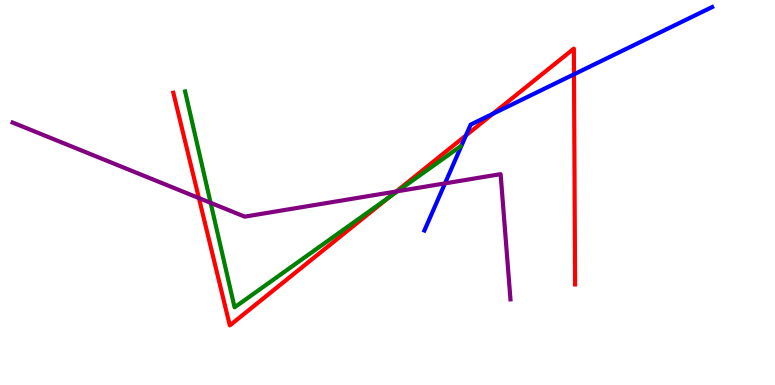[{'lines': ['blue', 'red'], 'intersections': [{'x': 6.01, 'y': 6.48}, {'x': 6.36, 'y': 7.04}, {'x': 7.41, 'y': 8.07}]}, {'lines': ['green', 'red'], 'intersections': [{'x': 5.02, 'y': 4.88}]}, {'lines': ['purple', 'red'], 'intersections': [{'x': 2.57, 'y': 4.86}, {'x': 5.11, 'y': 5.03}]}, {'lines': ['blue', 'green'], 'intersections': []}, {'lines': ['blue', 'purple'], 'intersections': [{'x': 5.74, 'y': 5.24}]}, {'lines': ['green', 'purple'], 'intersections': [{'x': 2.72, 'y': 4.73}, {'x': 5.13, 'y': 5.03}]}]